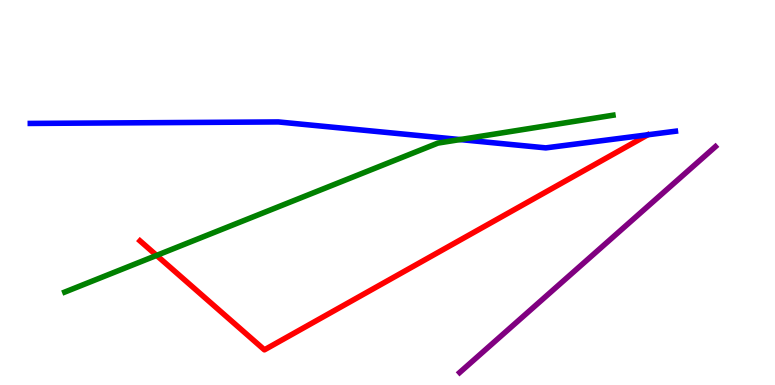[{'lines': ['blue', 'red'], 'intersections': []}, {'lines': ['green', 'red'], 'intersections': [{'x': 2.02, 'y': 3.37}]}, {'lines': ['purple', 'red'], 'intersections': []}, {'lines': ['blue', 'green'], 'intersections': [{'x': 5.94, 'y': 6.38}]}, {'lines': ['blue', 'purple'], 'intersections': []}, {'lines': ['green', 'purple'], 'intersections': []}]